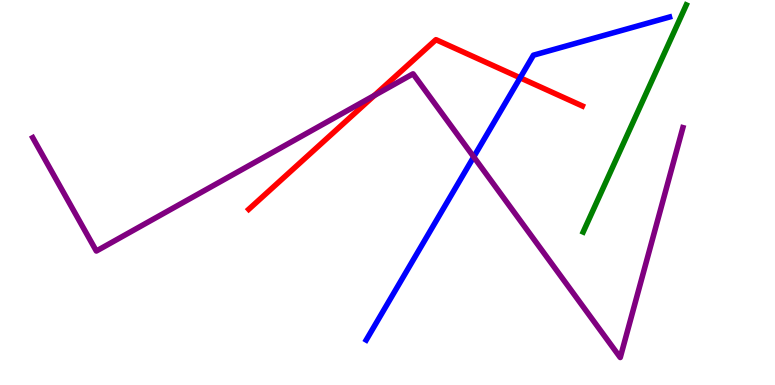[{'lines': ['blue', 'red'], 'intersections': [{'x': 6.71, 'y': 7.98}]}, {'lines': ['green', 'red'], 'intersections': []}, {'lines': ['purple', 'red'], 'intersections': [{'x': 4.83, 'y': 7.52}]}, {'lines': ['blue', 'green'], 'intersections': []}, {'lines': ['blue', 'purple'], 'intersections': [{'x': 6.11, 'y': 5.92}]}, {'lines': ['green', 'purple'], 'intersections': []}]